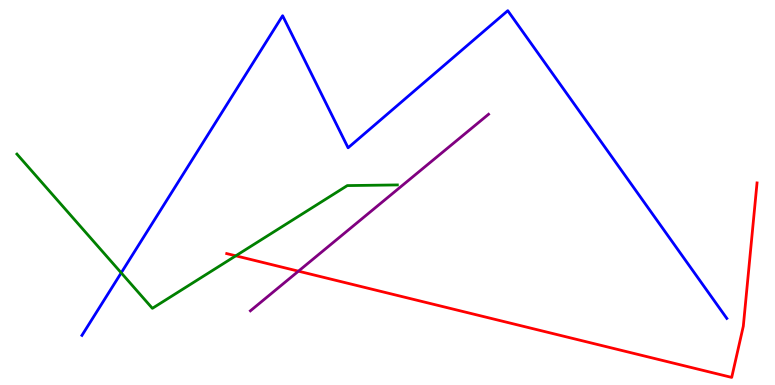[{'lines': ['blue', 'red'], 'intersections': []}, {'lines': ['green', 'red'], 'intersections': [{'x': 3.04, 'y': 3.36}]}, {'lines': ['purple', 'red'], 'intersections': [{'x': 3.85, 'y': 2.96}]}, {'lines': ['blue', 'green'], 'intersections': [{'x': 1.56, 'y': 2.91}]}, {'lines': ['blue', 'purple'], 'intersections': []}, {'lines': ['green', 'purple'], 'intersections': []}]